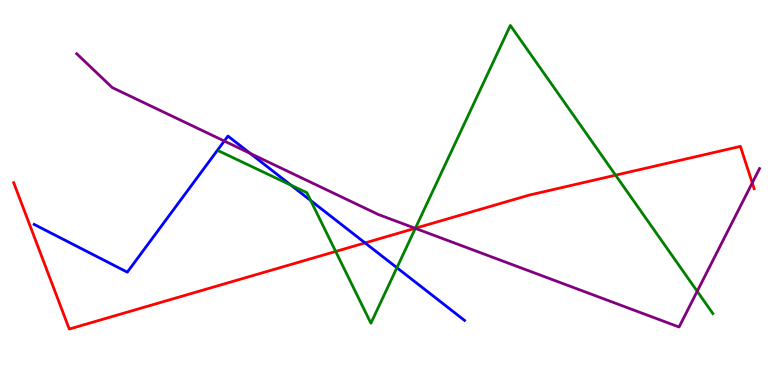[{'lines': ['blue', 'red'], 'intersections': [{'x': 4.71, 'y': 3.69}]}, {'lines': ['green', 'red'], 'intersections': [{'x': 4.33, 'y': 3.47}, {'x': 5.36, 'y': 4.07}, {'x': 7.94, 'y': 5.45}]}, {'lines': ['purple', 'red'], 'intersections': [{'x': 5.36, 'y': 4.07}, {'x': 9.71, 'y': 5.25}]}, {'lines': ['blue', 'green'], 'intersections': [{'x': 3.75, 'y': 5.19}, {'x': 4.01, 'y': 4.79}, {'x': 5.12, 'y': 3.05}]}, {'lines': ['blue', 'purple'], 'intersections': [{'x': 2.89, 'y': 6.34}, {'x': 3.23, 'y': 6.02}]}, {'lines': ['green', 'purple'], 'intersections': [{'x': 5.36, 'y': 4.07}, {'x': 9.0, 'y': 2.43}]}]